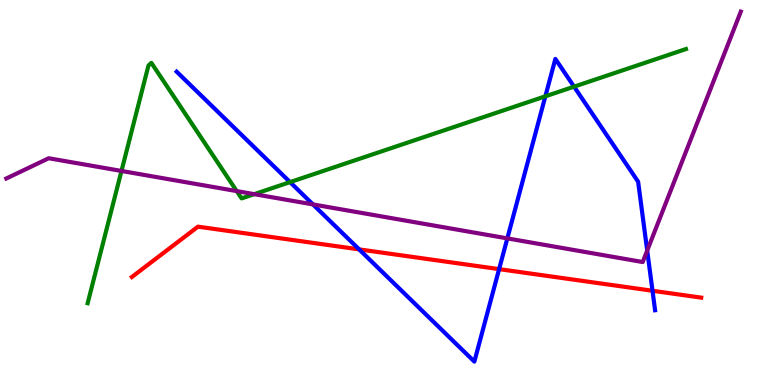[{'lines': ['blue', 'red'], 'intersections': [{'x': 4.63, 'y': 3.52}, {'x': 6.44, 'y': 3.01}, {'x': 8.42, 'y': 2.45}]}, {'lines': ['green', 'red'], 'intersections': []}, {'lines': ['purple', 'red'], 'intersections': []}, {'lines': ['blue', 'green'], 'intersections': [{'x': 3.74, 'y': 5.27}, {'x': 7.04, 'y': 7.5}, {'x': 7.41, 'y': 7.75}]}, {'lines': ['blue', 'purple'], 'intersections': [{'x': 4.04, 'y': 4.69}, {'x': 6.55, 'y': 3.81}, {'x': 8.35, 'y': 3.49}]}, {'lines': ['green', 'purple'], 'intersections': [{'x': 1.57, 'y': 5.56}, {'x': 3.05, 'y': 5.04}, {'x': 3.28, 'y': 4.96}]}]